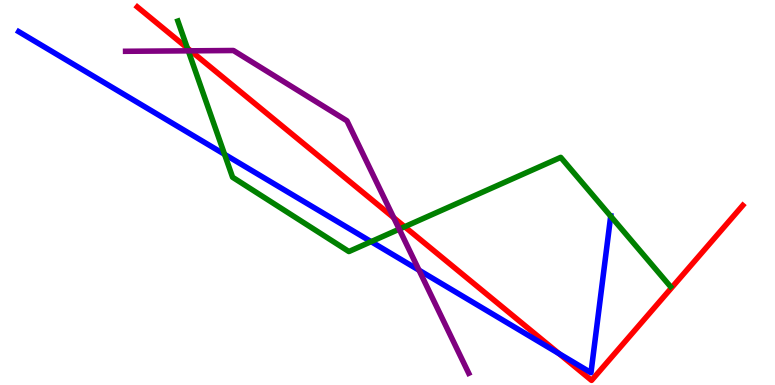[{'lines': ['blue', 'red'], 'intersections': [{'x': 7.21, 'y': 0.816}]}, {'lines': ['green', 'red'], 'intersections': [{'x': 2.42, 'y': 8.75}, {'x': 5.22, 'y': 4.11}]}, {'lines': ['purple', 'red'], 'intersections': [{'x': 2.46, 'y': 8.68}, {'x': 5.08, 'y': 4.34}]}, {'lines': ['blue', 'green'], 'intersections': [{'x': 2.9, 'y': 5.99}, {'x': 4.79, 'y': 3.72}, {'x': 7.88, 'y': 4.38}]}, {'lines': ['blue', 'purple'], 'intersections': [{'x': 5.41, 'y': 2.98}]}, {'lines': ['green', 'purple'], 'intersections': [{'x': 2.43, 'y': 8.68}, {'x': 5.15, 'y': 4.05}]}]